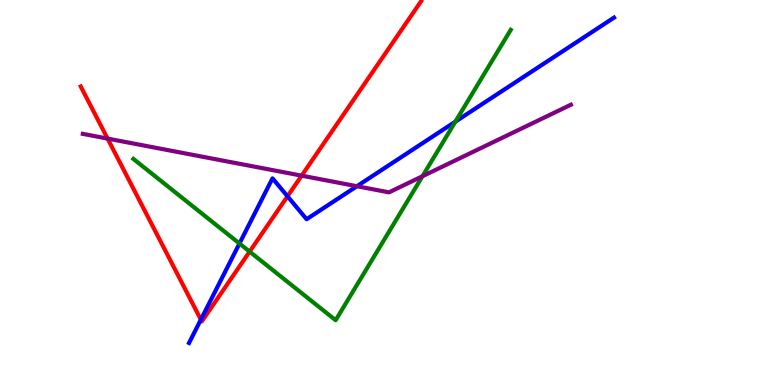[{'lines': ['blue', 'red'], 'intersections': [{'x': 2.59, 'y': 1.7}, {'x': 3.71, 'y': 4.9}]}, {'lines': ['green', 'red'], 'intersections': [{'x': 3.22, 'y': 3.46}]}, {'lines': ['purple', 'red'], 'intersections': [{'x': 1.39, 'y': 6.4}, {'x': 3.89, 'y': 5.44}]}, {'lines': ['blue', 'green'], 'intersections': [{'x': 3.09, 'y': 3.68}, {'x': 5.88, 'y': 6.84}]}, {'lines': ['blue', 'purple'], 'intersections': [{'x': 4.61, 'y': 5.16}]}, {'lines': ['green', 'purple'], 'intersections': [{'x': 5.45, 'y': 5.42}]}]